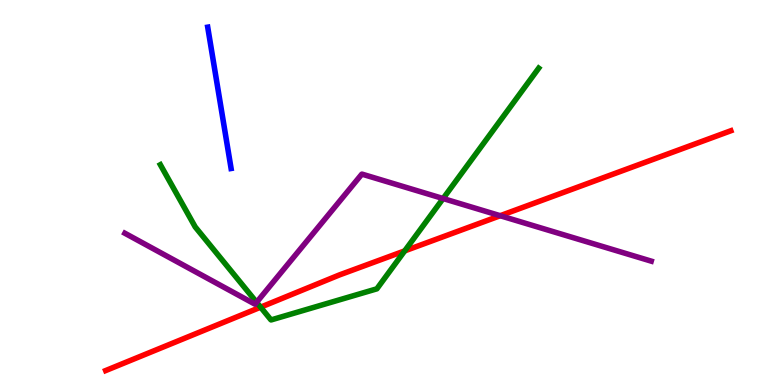[{'lines': ['blue', 'red'], 'intersections': []}, {'lines': ['green', 'red'], 'intersections': [{'x': 3.36, 'y': 2.02}, {'x': 5.22, 'y': 3.48}]}, {'lines': ['purple', 'red'], 'intersections': [{'x': 6.45, 'y': 4.4}]}, {'lines': ['blue', 'green'], 'intersections': []}, {'lines': ['blue', 'purple'], 'intersections': []}, {'lines': ['green', 'purple'], 'intersections': [{'x': 3.31, 'y': 2.15}, {'x': 5.72, 'y': 4.84}]}]